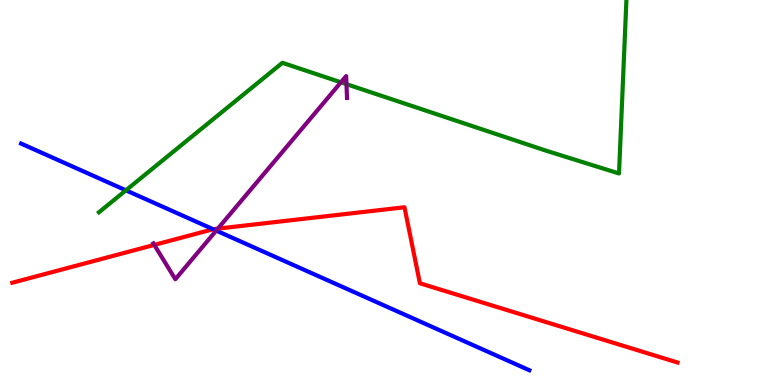[{'lines': ['blue', 'red'], 'intersections': [{'x': 2.75, 'y': 4.05}]}, {'lines': ['green', 'red'], 'intersections': []}, {'lines': ['purple', 'red'], 'intersections': [{'x': 1.99, 'y': 3.64}, {'x': 2.81, 'y': 4.06}]}, {'lines': ['blue', 'green'], 'intersections': [{'x': 1.62, 'y': 5.06}]}, {'lines': ['blue', 'purple'], 'intersections': [{'x': 2.79, 'y': 4.01}]}, {'lines': ['green', 'purple'], 'intersections': [{'x': 4.4, 'y': 7.86}, {'x': 4.47, 'y': 7.81}]}]